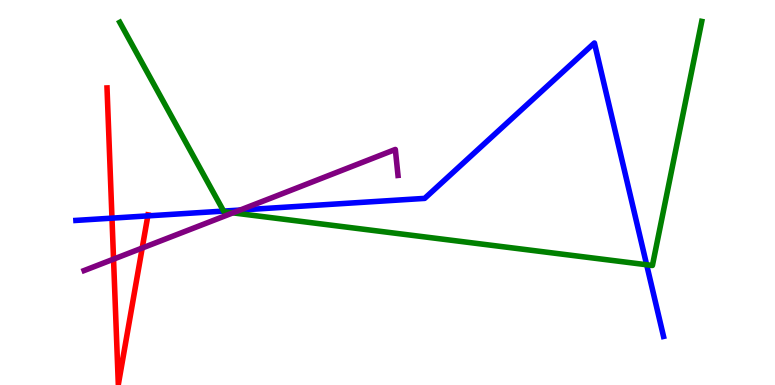[{'lines': ['blue', 'red'], 'intersections': [{'x': 1.44, 'y': 4.33}, {'x': 1.91, 'y': 4.39}]}, {'lines': ['green', 'red'], 'intersections': []}, {'lines': ['purple', 'red'], 'intersections': [{'x': 1.47, 'y': 3.27}, {'x': 1.83, 'y': 3.56}]}, {'lines': ['blue', 'green'], 'intersections': [{'x': 2.89, 'y': 4.52}, {'x': 8.34, 'y': 3.12}]}, {'lines': ['blue', 'purple'], 'intersections': [{'x': 3.1, 'y': 4.54}]}, {'lines': ['green', 'purple'], 'intersections': [{'x': 3.0, 'y': 4.47}]}]